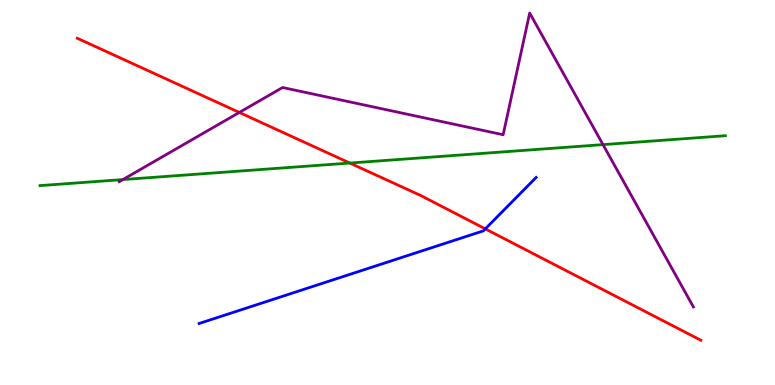[{'lines': ['blue', 'red'], 'intersections': [{'x': 6.26, 'y': 4.06}]}, {'lines': ['green', 'red'], 'intersections': [{'x': 4.51, 'y': 5.76}]}, {'lines': ['purple', 'red'], 'intersections': [{'x': 3.09, 'y': 7.08}]}, {'lines': ['blue', 'green'], 'intersections': []}, {'lines': ['blue', 'purple'], 'intersections': []}, {'lines': ['green', 'purple'], 'intersections': [{'x': 1.59, 'y': 5.34}, {'x': 7.78, 'y': 6.24}]}]